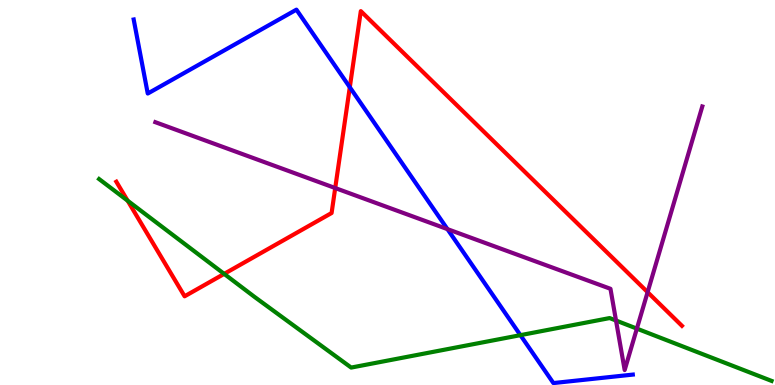[{'lines': ['blue', 'red'], 'intersections': [{'x': 4.51, 'y': 7.73}]}, {'lines': ['green', 'red'], 'intersections': [{'x': 1.65, 'y': 4.79}, {'x': 2.89, 'y': 2.89}]}, {'lines': ['purple', 'red'], 'intersections': [{'x': 4.33, 'y': 5.12}, {'x': 8.36, 'y': 2.41}]}, {'lines': ['blue', 'green'], 'intersections': [{'x': 6.72, 'y': 1.29}]}, {'lines': ['blue', 'purple'], 'intersections': [{'x': 5.77, 'y': 4.05}]}, {'lines': ['green', 'purple'], 'intersections': [{'x': 7.95, 'y': 1.67}, {'x': 8.22, 'y': 1.46}]}]